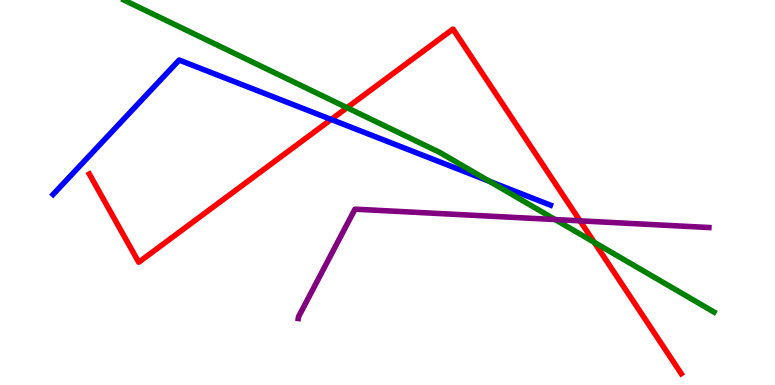[{'lines': ['blue', 'red'], 'intersections': [{'x': 4.27, 'y': 6.9}]}, {'lines': ['green', 'red'], 'intersections': [{'x': 4.48, 'y': 7.2}, {'x': 7.67, 'y': 3.71}]}, {'lines': ['purple', 'red'], 'intersections': [{'x': 7.48, 'y': 4.26}]}, {'lines': ['blue', 'green'], 'intersections': [{'x': 6.31, 'y': 5.29}]}, {'lines': ['blue', 'purple'], 'intersections': []}, {'lines': ['green', 'purple'], 'intersections': [{'x': 7.16, 'y': 4.3}]}]